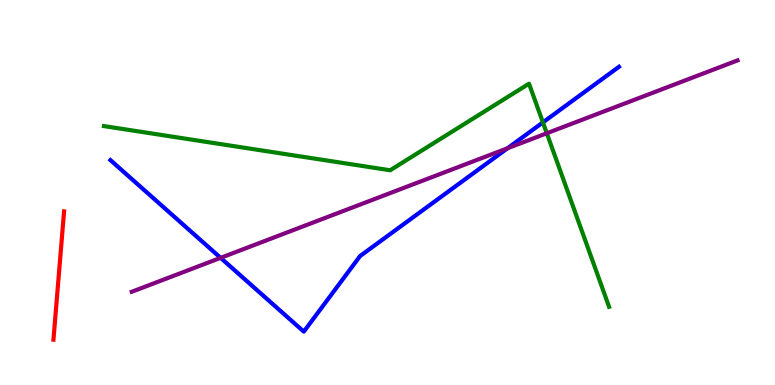[{'lines': ['blue', 'red'], 'intersections': []}, {'lines': ['green', 'red'], 'intersections': []}, {'lines': ['purple', 'red'], 'intersections': []}, {'lines': ['blue', 'green'], 'intersections': [{'x': 7.01, 'y': 6.82}]}, {'lines': ['blue', 'purple'], 'intersections': [{'x': 2.85, 'y': 3.3}, {'x': 6.55, 'y': 6.15}]}, {'lines': ['green', 'purple'], 'intersections': [{'x': 7.06, 'y': 6.54}]}]